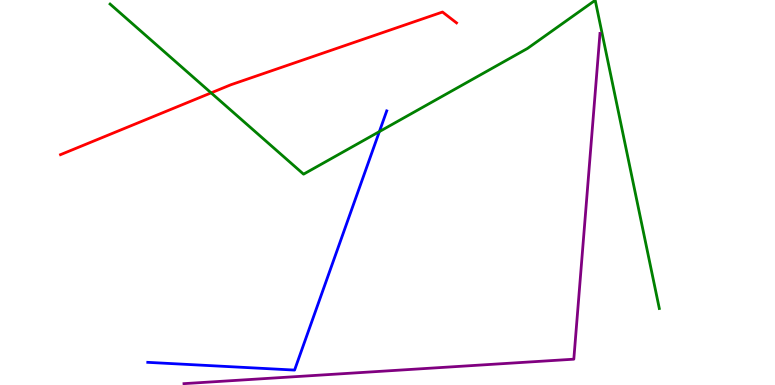[{'lines': ['blue', 'red'], 'intersections': []}, {'lines': ['green', 'red'], 'intersections': [{'x': 2.72, 'y': 7.59}]}, {'lines': ['purple', 'red'], 'intersections': []}, {'lines': ['blue', 'green'], 'intersections': [{'x': 4.9, 'y': 6.58}]}, {'lines': ['blue', 'purple'], 'intersections': []}, {'lines': ['green', 'purple'], 'intersections': []}]